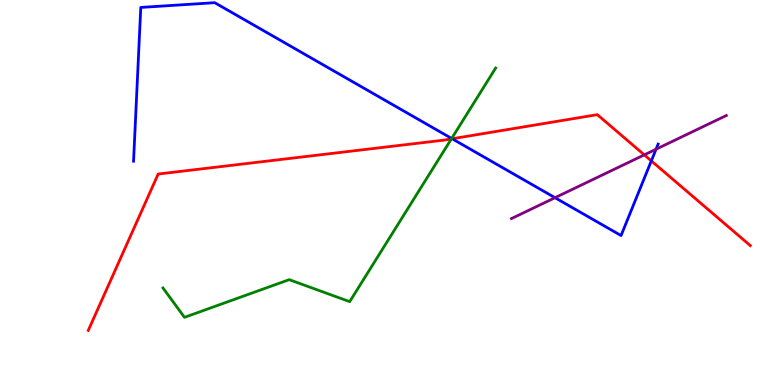[{'lines': ['blue', 'red'], 'intersections': [{'x': 5.83, 'y': 6.4}, {'x': 8.4, 'y': 5.82}]}, {'lines': ['green', 'red'], 'intersections': [{'x': 5.82, 'y': 6.39}]}, {'lines': ['purple', 'red'], 'intersections': [{'x': 8.31, 'y': 5.98}]}, {'lines': ['blue', 'green'], 'intersections': [{'x': 5.83, 'y': 6.4}]}, {'lines': ['blue', 'purple'], 'intersections': [{'x': 7.16, 'y': 4.86}, {'x': 8.47, 'y': 6.12}]}, {'lines': ['green', 'purple'], 'intersections': []}]